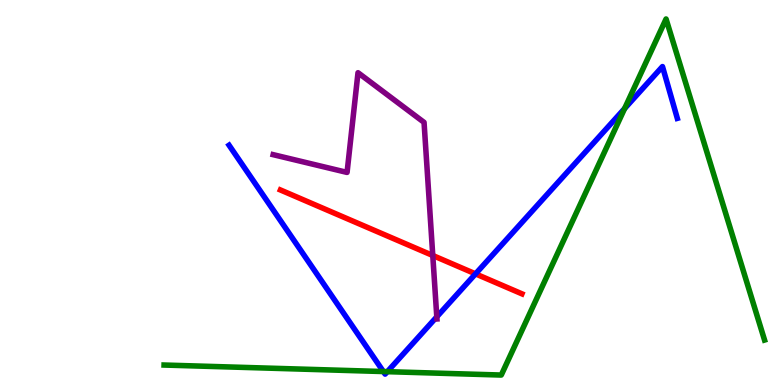[{'lines': ['blue', 'red'], 'intersections': [{'x': 6.14, 'y': 2.89}]}, {'lines': ['green', 'red'], 'intersections': []}, {'lines': ['purple', 'red'], 'intersections': [{'x': 5.58, 'y': 3.36}]}, {'lines': ['blue', 'green'], 'intersections': [{'x': 4.95, 'y': 0.349}, {'x': 5.0, 'y': 0.346}, {'x': 8.06, 'y': 7.18}]}, {'lines': ['blue', 'purple'], 'intersections': [{'x': 5.64, 'y': 1.77}]}, {'lines': ['green', 'purple'], 'intersections': []}]